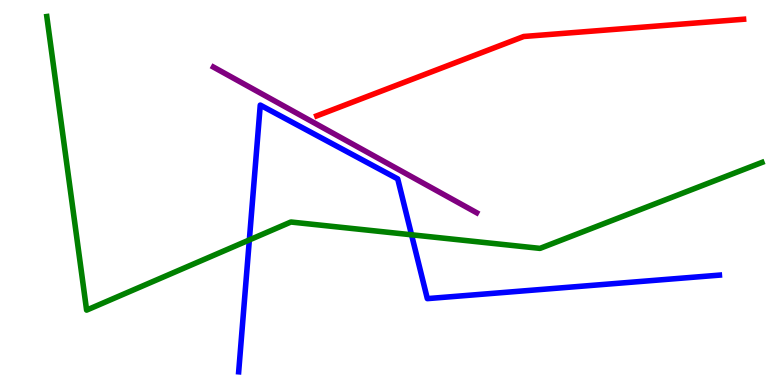[{'lines': ['blue', 'red'], 'intersections': []}, {'lines': ['green', 'red'], 'intersections': []}, {'lines': ['purple', 'red'], 'intersections': []}, {'lines': ['blue', 'green'], 'intersections': [{'x': 3.22, 'y': 3.77}, {'x': 5.31, 'y': 3.9}]}, {'lines': ['blue', 'purple'], 'intersections': []}, {'lines': ['green', 'purple'], 'intersections': []}]